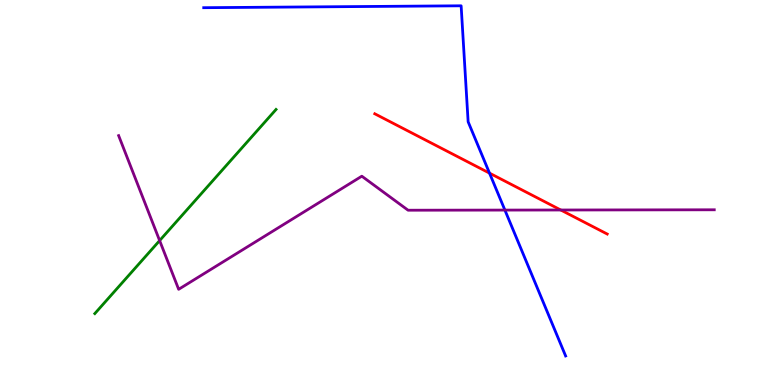[{'lines': ['blue', 'red'], 'intersections': [{'x': 6.32, 'y': 5.5}]}, {'lines': ['green', 'red'], 'intersections': []}, {'lines': ['purple', 'red'], 'intersections': [{'x': 7.24, 'y': 4.55}]}, {'lines': ['blue', 'green'], 'intersections': []}, {'lines': ['blue', 'purple'], 'intersections': [{'x': 6.51, 'y': 4.54}]}, {'lines': ['green', 'purple'], 'intersections': [{'x': 2.06, 'y': 3.75}]}]